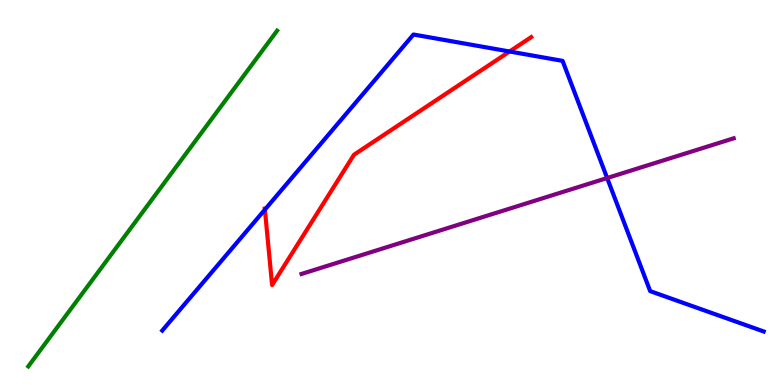[{'lines': ['blue', 'red'], 'intersections': [{'x': 3.42, 'y': 4.56}, {'x': 6.57, 'y': 8.66}]}, {'lines': ['green', 'red'], 'intersections': []}, {'lines': ['purple', 'red'], 'intersections': []}, {'lines': ['blue', 'green'], 'intersections': []}, {'lines': ['blue', 'purple'], 'intersections': [{'x': 7.83, 'y': 5.38}]}, {'lines': ['green', 'purple'], 'intersections': []}]